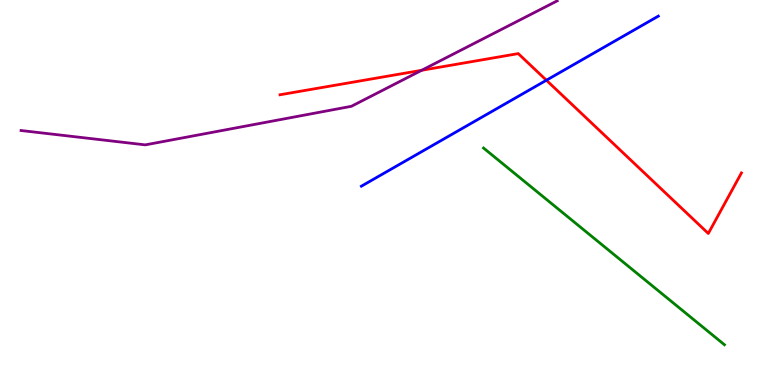[{'lines': ['blue', 'red'], 'intersections': [{'x': 7.05, 'y': 7.92}]}, {'lines': ['green', 'red'], 'intersections': []}, {'lines': ['purple', 'red'], 'intersections': [{'x': 5.44, 'y': 8.17}]}, {'lines': ['blue', 'green'], 'intersections': []}, {'lines': ['blue', 'purple'], 'intersections': []}, {'lines': ['green', 'purple'], 'intersections': []}]